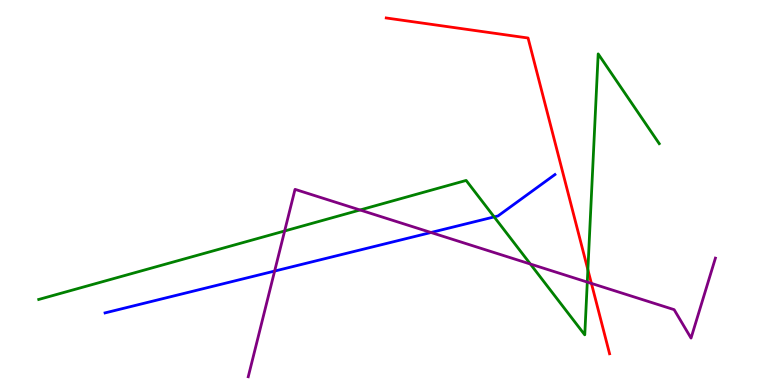[{'lines': ['blue', 'red'], 'intersections': []}, {'lines': ['green', 'red'], 'intersections': [{'x': 7.59, 'y': 2.99}]}, {'lines': ['purple', 'red'], 'intersections': [{'x': 7.63, 'y': 2.64}]}, {'lines': ['blue', 'green'], 'intersections': [{'x': 6.38, 'y': 4.37}]}, {'lines': ['blue', 'purple'], 'intersections': [{'x': 3.54, 'y': 2.96}, {'x': 5.56, 'y': 3.96}]}, {'lines': ['green', 'purple'], 'intersections': [{'x': 3.67, 'y': 4.0}, {'x': 4.65, 'y': 4.55}, {'x': 6.84, 'y': 3.14}, {'x': 7.58, 'y': 2.67}]}]